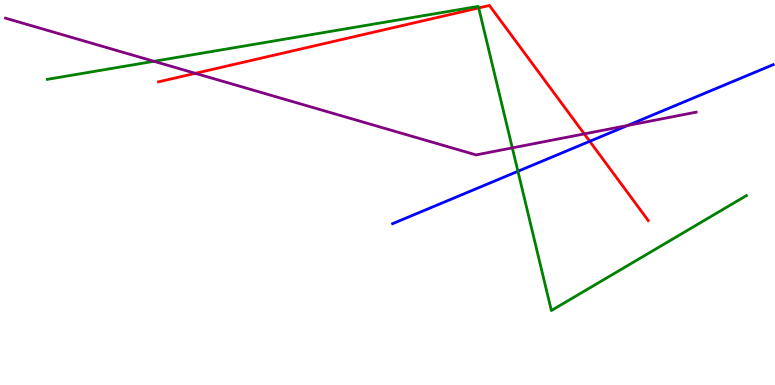[{'lines': ['blue', 'red'], 'intersections': [{'x': 7.61, 'y': 6.33}]}, {'lines': ['green', 'red'], 'intersections': [{'x': 6.18, 'y': 9.79}]}, {'lines': ['purple', 'red'], 'intersections': [{'x': 2.52, 'y': 8.1}, {'x': 7.54, 'y': 6.52}]}, {'lines': ['blue', 'green'], 'intersections': [{'x': 6.68, 'y': 5.55}]}, {'lines': ['blue', 'purple'], 'intersections': [{'x': 8.1, 'y': 6.74}]}, {'lines': ['green', 'purple'], 'intersections': [{'x': 1.99, 'y': 8.41}, {'x': 6.61, 'y': 6.16}]}]